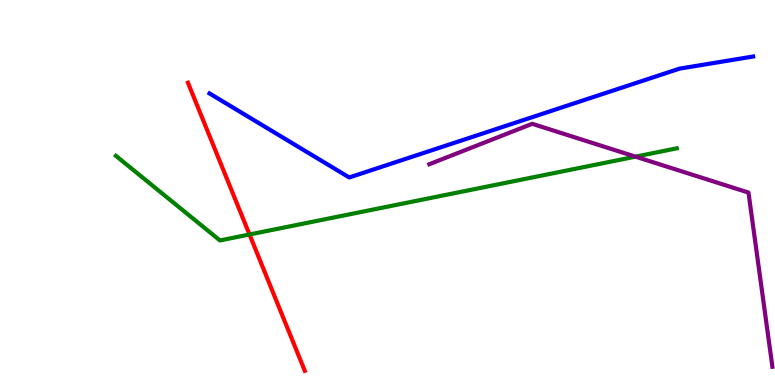[{'lines': ['blue', 'red'], 'intersections': []}, {'lines': ['green', 'red'], 'intersections': [{'x': 3.22, 'y': 3.91}]}, {'lines': ['purple', 'red'], 'intersections': []}, {'lines': ['blue', 'green'], 'intersections': []}, {'lines': ['blue', 'purple'], 'intersections': []}, {'lines': ['green', 'purple'], 'intersections': [{'x': 8.2, 'y': 5.93}]}]